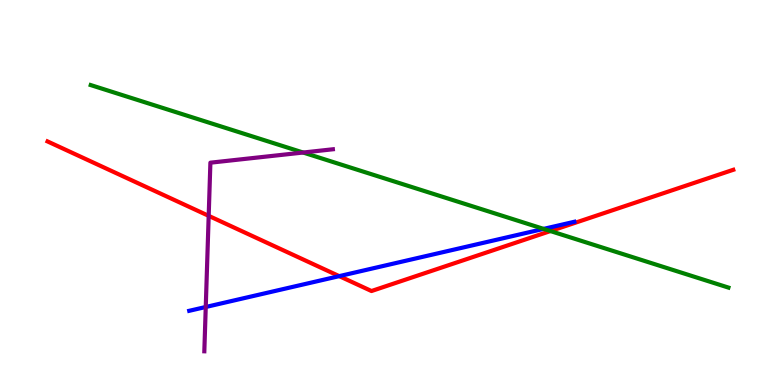[{'lines': ['blue', 'red'], 'intersections': [{'x': 4.38, 'y': 2.83}]}, {'lines': ['green', 'red'], 'intersections': [{'x': 7.1, 'y': 4.0}]}, {'lines': ['purple', 'red'], 'intersections': [{'x': 2.69, 'y': 4.39}]}, {'lines': ['blue', 'green'], 'intersections': [{'x': 7.01, 'y': 4.05}]}, {'lines': ['blue', 'purple'], 'intersections': [{'x': 2.65, 'y': 2.03}]}, {'lines': ['green', 'purple'], 'intersections': [{'x': 3.91, 'y': 6.04}]}]